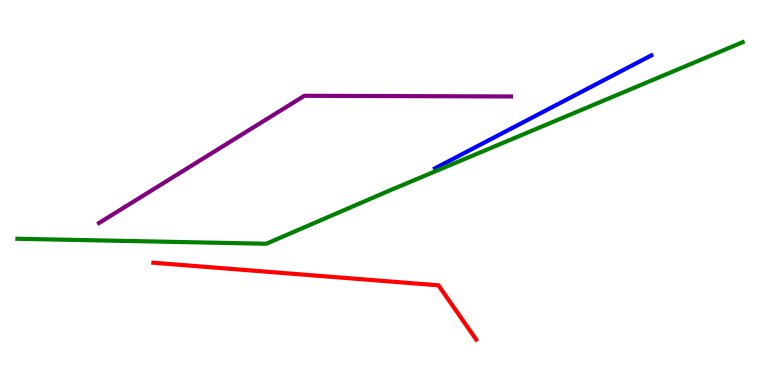[{'lines': ['blue', 'red'], 'intersections': []}, {'lines': ['green', 'red'], 'intersections': []}, {'lines': ['purple', 'red'], 'intersections': []}, {'lines': ['blue', 'green'], 'intersections': []}, {'lines': ['blue', 'purple'], 'intersections': []}, {'lines': ['green', 'purple'], 'intersections': []}]